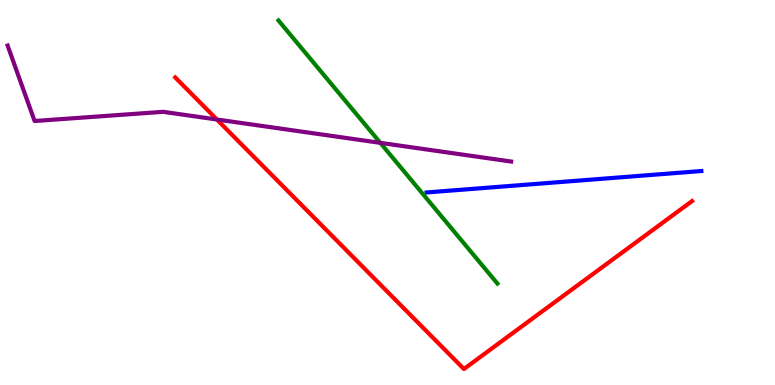[{'lines': ['blue', 'red'], 'intersections': []}, {'lines': ['green', 'red'], 'intersections': []}, {'lines': ['purple', 'red'], 'intersections': [{'x': 2.8, 'y': 6.9}]}, {'lines': ['blue', 'green'], 'intersections': []}, {'lines': ['blue', 'purple'], 'intersections': []}, {'lines': ['green', 'purple'], 'intersections': [{'x': 4.91, 'y': 6.29}]}]